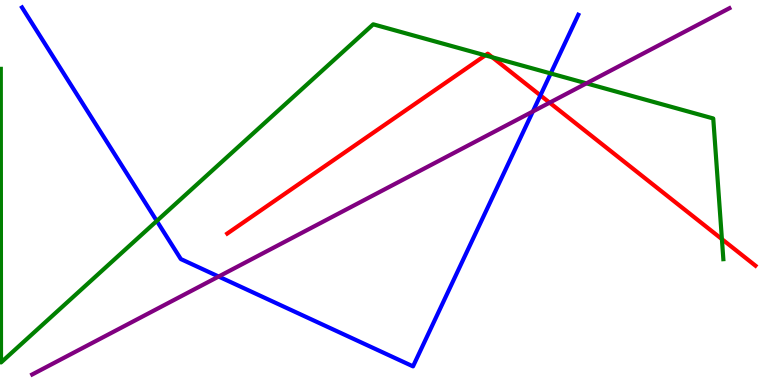[{'lines': ['blue', 'red'], 'intersections': [{'x': 6.97, 'y': 7.52}]}, {'lines': ['green', 'red'], 'intersections': [{'x': 6.26, 'y': 8.56}, {'x': 6.35, 'y': 8.51}, {'x': 9.31, 'y': 3.79}]}, {'lines': ['purple', 'red'], 'intersections': [{'x': 7.09, 'y': 7.33}]}, {'lines': ['blue', 'green'], 'intersections': [{'x': 2.02, 'y': 4.26}, {'x': 7.11, 'y': 8.09}]}, {'lines': ['blue', 'purple'], 'intersections': [{'x': 2.82, 'y': 2.82}, {'x': 6.88, 'y': 7.1}]}, {'lines': ['green', 'purple'], 'intersections': [{'x': 7.57, 'y': 7.84}]}]